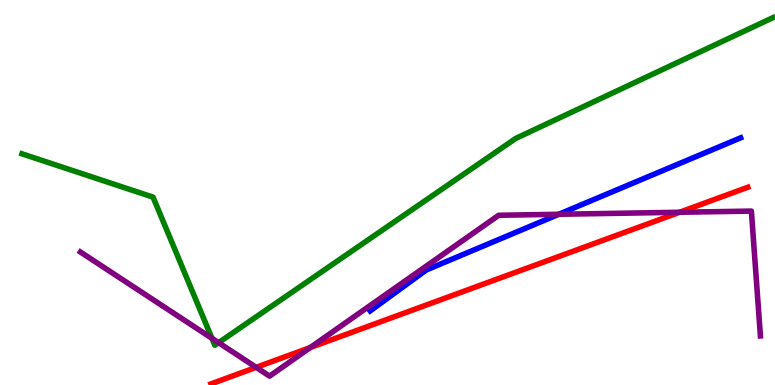[{'lines': ['blue', 'red'], 'intersections': []}, {'lines': ['green', 'red'], 'intersections': []}, {'lines': ['purple', 'red'], 'intersections': [{'x': 3.31, 'y': 0.458}, {'x': 4.0, 'y': 0.974}, {'x': 8.77, 'y': 4.49}]}, {'lines': ['blue', 'green'], 'intersections': []}, {'lines': ['blue', 'purple'], 'intersections': [{'x': 7.21, 'y': 4.43}]}, {'lines': ['green', 'purple'], 'intersections': [{'x': 2.73, 'y': 1.21}, {'x': 2.82, 'y': 1.1}]}]